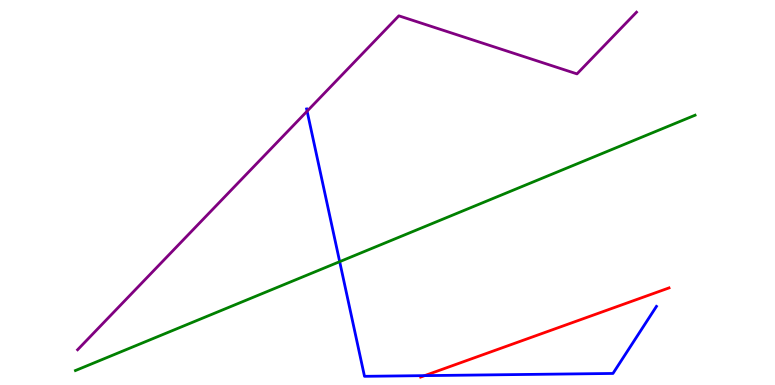[{'lines': ['blue', 'red'], 'intersections': [{'x': 5.48, 'y': 0.244}]}, {'lines': ['green', 'red'], 'intersections': []}, {'lines': ['purple', 'red'], 'intersections': []}, {'lines': ['blue', 'green'], 'intersections': [{'x': 4.38, 'y': 3.2}]}, {'lines': ['blue', 'purple'], 'intersections': [{'x': 3.96, 'y': 7.11}]}, {'lines': ['green', 'purple'], 'intersections': []}]